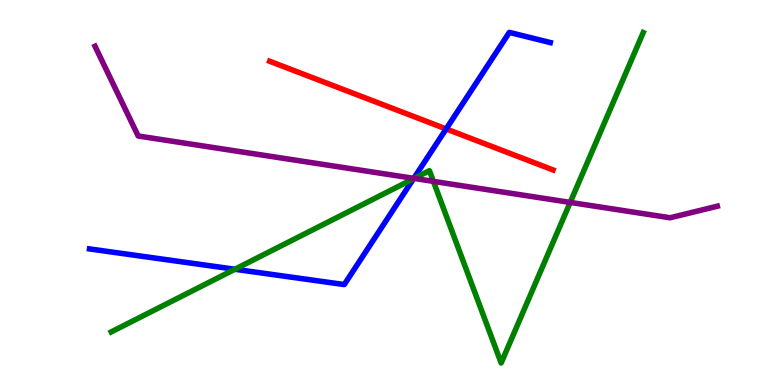[{'lines': ['blue', 'red'], 'intersections': [{'x': 5.76, 'y': 6.65}]}, {'lines': ['green', 'red'], 'intersections': []}, {'lines': ['purple', 'red'], 'intersections': []}, {'lines': ['blue', 'green'], 'intersections': [{'x': 3.03, 'y': 3.01}, {'x': 5.34, 'y': 5.36}]}, {'lines': ['blue', 'purple'], 'intersections': [{'x': 5.34, 'y': 5.37}]}, {'lines': ['green', 'purple'], 'intersections': [{'x': 5.34, 'y': 5.37}, {'x': 5.59, 'y': 5.29}, {'x': 7.36, 'y': 4.74}]}]